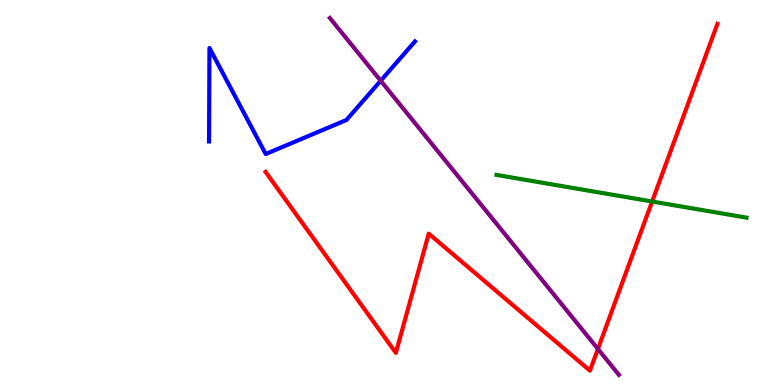[{'lines': ['blue', 'red'], 'intersections': []}, {'lines': ['green', 'red'], 'intersections': [{'x': 8.41, 'y': 4.77}]}, {'lines': ['purple', 'red'], 'intersections': [{'x': 7.72, 'y': 0.936}]}, {'lines': ['blue', 'green'], 'intersections': []}, {'lines': ['blue', 'purple'], 'intersections': [{'x': 4.91, 'y': 7.9}]}, {'lines': ['green', 'purple'], 'intersections': []}]